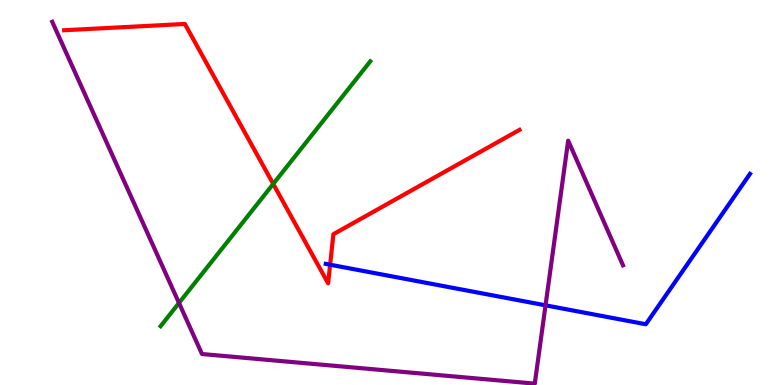[{'lines': ['blue', 'red'], 'intersections': [{'x': 4.26, 'y': 3.12}]}, {'lines': ['green', 'red'], 'intersections': [{'x': 3.53, 'y': 5.22}]}, {'lines': ['purple', 'red'], 'intersections': []}, {'lines': ['blue', 'green'], 'intersections': []}, {'lines': ['blue', 'purple'], 'intersections': [{'x': 7.04, 'y': 2.07}]}, {'lines': ['green', 'purple'], 'intersections': [{'x': 2.31, 'y': 2.13}]}]